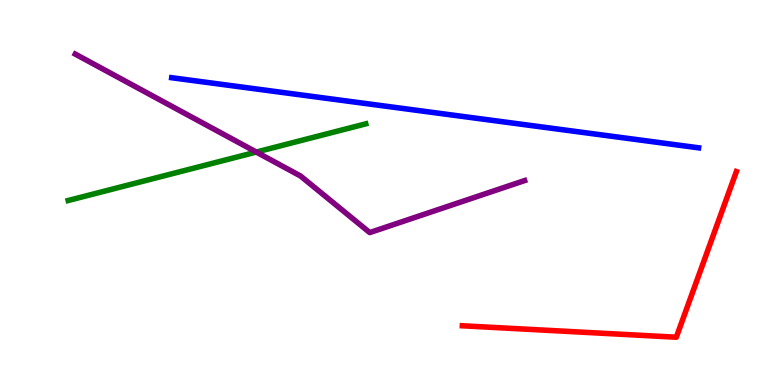[{'lines': ['blue', 'red'], 'intersections': []}, {'lines': ['green', 'red'], 'intersections': []}, {'lines': ['purple', 'red'], 'intersections': []}, {'lines': ['blue', 'green'], 'intersections': []}, {'lines': ['blue', 'purple'], 'intersections': []}, {'lines': ['green', 'purple'], 'intersections': [{'x': 3.31, 'y': 6.05}]}]